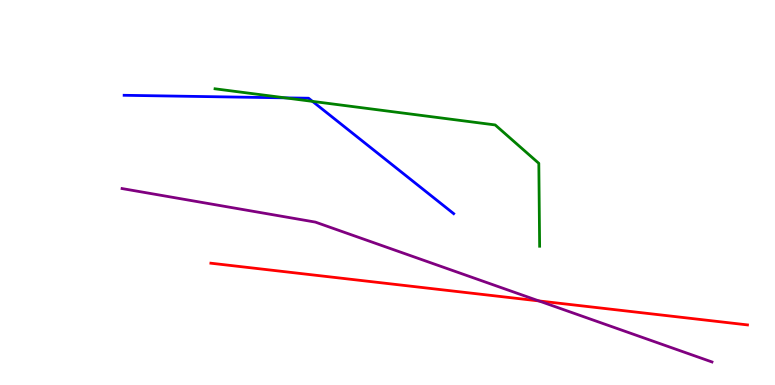[{'lines': ['blue', 'red'], 'intersections': []}, {'lines': ['green', 'red'], 'intersections': []}, {'lines': ['purple', 'red'], 'intersections': [{'x': 6.95, 'y': 2.18}]}, {'lines': ['blue', 'green'], 'intersections': [{'x': 3.68, 'y': 7.46}, {'x': 4.03, 'y': 7.37}]}, {'lines': ['blue', 'purple'], 'intersections': []}, {'lines': ['green', 'purple'], 'intersections': []}]